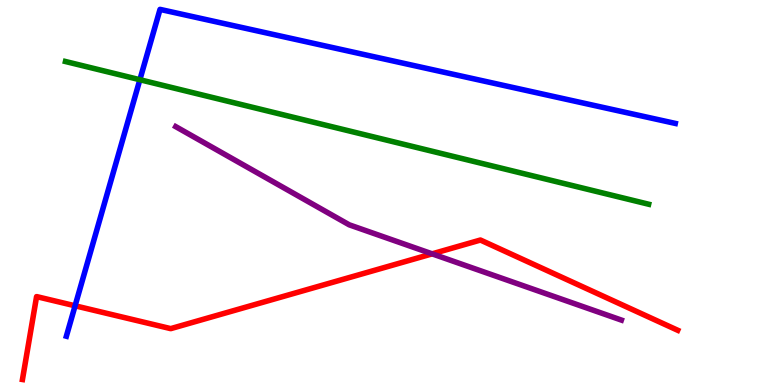[{'lines': ['blue', 'red'], 'intersections': [{'x': 0.969, 'y': 2.06}]}, {'lines': ['green', 'red'], 'intersections': []}, {'lines': ['purple', 'red'], 'intersections': [{'x': 5.58, 'y': 3.41}]}, {'lines': ['blue', 'green'], 'intersections': [{'x': 1.8, 'y': 7.93}]}, {'lines': ['blue', 'purple'], 'intersections': []}, {'lines': ['green', 'purple'], 'intersections': []}]